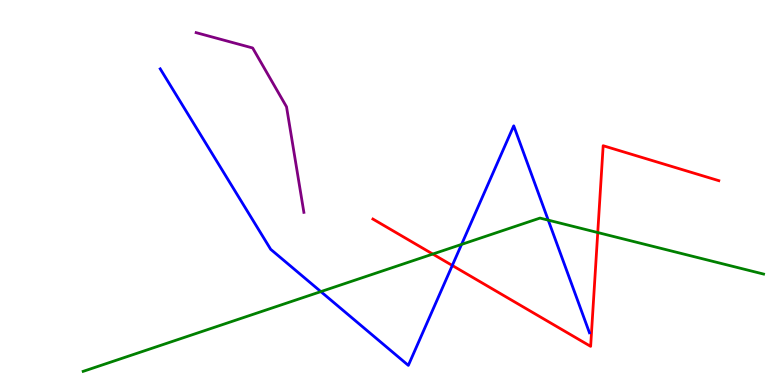[{'lines': ['blue', 'red'], 'intersections': [{'x': 5.84, 'y': 3.1}]}, {'lines': ['green', 'red'], 'intersections': [{'x': 5.58, 'y': 3.4}, {'x': 7.71, 'y': 3.96}]}, {'lines': ['purple', 'red'], 'intersections': []}, {'lines': ['blue', 'green'], 'intersections': [{'x': 4.14, 'y': 2.43}, {'x': 5.96, 'y': 3.65}, {'x': 7.07, 'y': 4.28}]}, {'lines': ['blue', 'purple'], 'intersections': []}, {'lines': ['green', 'purple'], 'intersections': []}]